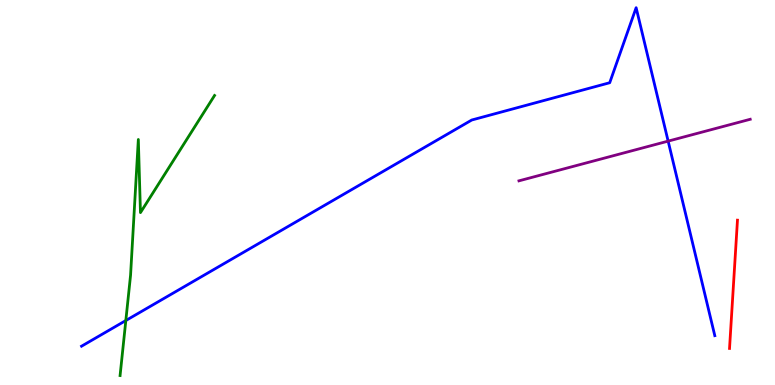[{'lines': ['blue', 'red'], 'intersections': []}, {'lines': ['green', 'red'], 'intersections': []}, {'lines': ['purple', 'red'], 'intersections': []}, {'lines': ['blue', 'green'], 'intersections': [{'x': 1.62, 'y': 1.67}]}, {'lines': ['blue', 'purple'], 'intersections': [{'x': 8.62, 'y': 6.33}]}, {'lines': ['green', 'purple'], 'intersections': []}]